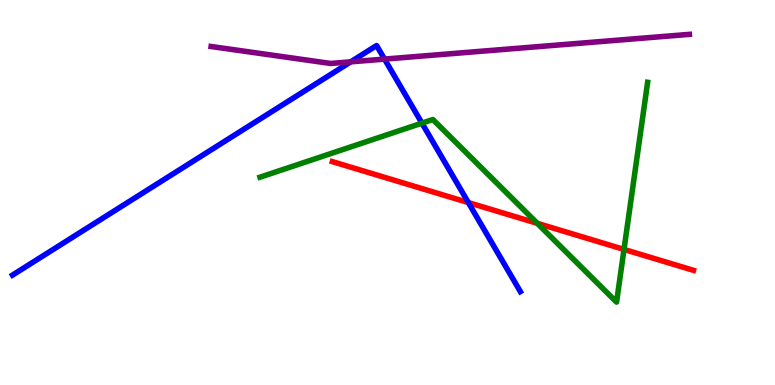[{'lines': ['blue', 'red'], 'intersections': [{'x': 6.04, 'y': 4.74}]}, {'lines': ['green', 'red'], 'intersections': [{'x': 6.93, 'y': 4.2}, {'x': 8.05, 'y': 3.52}]}, {'lines': ['purple', 'red'], 'intersections': []}, {'lines': ['blue', 'green'], 'intersections': [{'x': 5.44, 'y': 6.8}]}, {'lines': ['blue', 'purple'], 'intersections': [{'x': 4.53, 'y': 8.39}, {'x': 4.96, 'y': 8.47}]}, {'lines': ['green', 'purple'], 'intersections': []}]